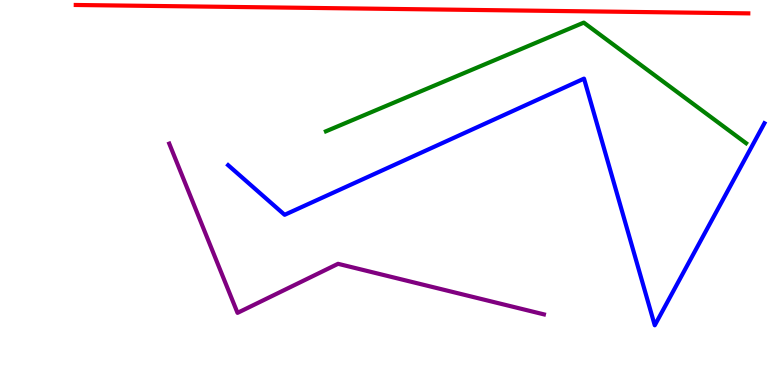[{'lines': ['blue', 'red'], 'intersections': []}, {'lines': ['green', 'red'], 'intersections': []}, {'lines': ['purple', 'red'], 'intersections': []}, {'lines': ['blue', 'green'], 'intersections': []}, {'lines': ['blue', 'purple'], 'intersections': []}, {'lines': ['green', 'purple'], 'intersections': []}]